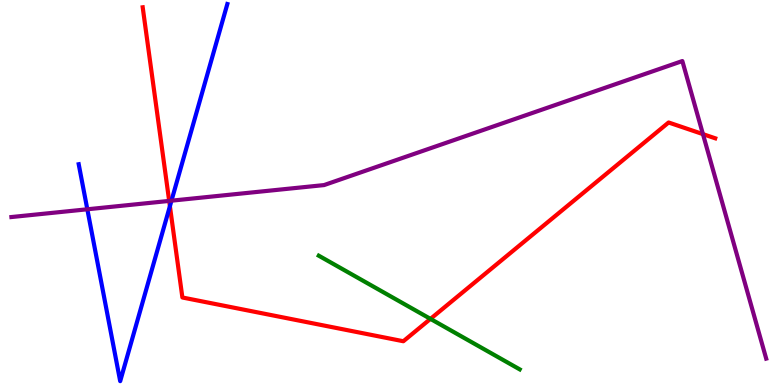[{'lines': ['blue', 'red'], 'intersections': [{'x': 2.19, 'y': 4.64}]}, {'lines': ['green', 'red'], 'intersections': [{'x': 5.55, 'y': 1.72}]}, {'lines': ['purple', 'red'], 'intersections': [{'x': 2.18, 'y': 4.78}, {'x': 9.07, 'y': 6.52}]}, {'lines': ['blue', 'green'], 'intersections': []}, {'lines': ['blue', 'purple'], 'intersections': [{'x': 1.13, 'y': 4.56}, {'x': 2.21, 'y': 4.79}]}, {'lines': ['green', 'purple'], 'intersections': []}]